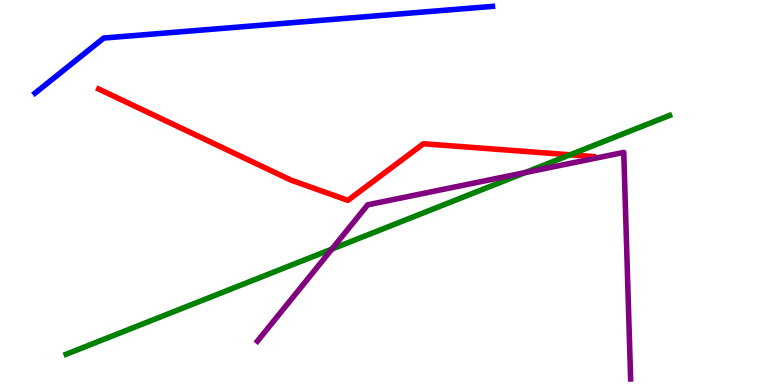[{'lines': ['blue', 'red'], 'intersections': []}, {'lines': ['green', 'red'], 'intersections': [{'x': 7.36, 'y': 5.98}]}, {'lines': ['purple', 'red'], 'intersections': []}, {'lines': ['blue', 'green'], 'intersections': []}, {'lines': ['blue', 'purple'], 'intersections': []}, {'lines': ['green', 'purple'], 'intersections': [{'x': 4.28, 'y': 3.53}, {'x': 6.78, 'y': 5.52}]}]